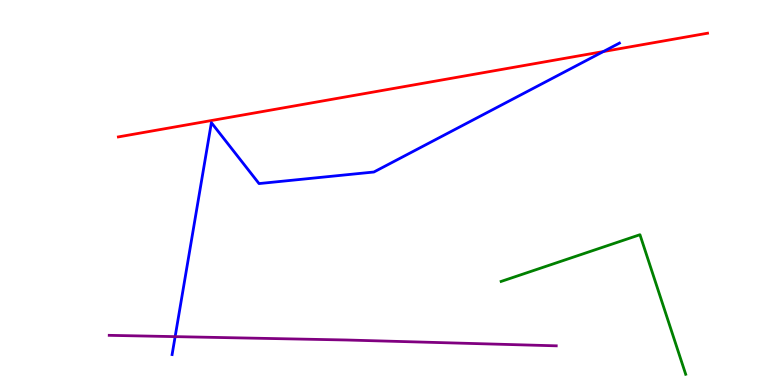[{'lines': ['blue', 'red'], 'intersections': [{'x': 7.79, 'y': 8.66}]}, {'lines': ['green', 'red'], 'intersections': []}, {'lines': ['purple', 'red'], 'intersections': []}, {'lines': ['blue', 'green'], 'intersections': []}, {'lines': ['blue', 'purple'], 'intersections': [{'x': 2.26, 'y': 1.26}]}, {'lines': ['green', 'purple'], 'intersections': []}]